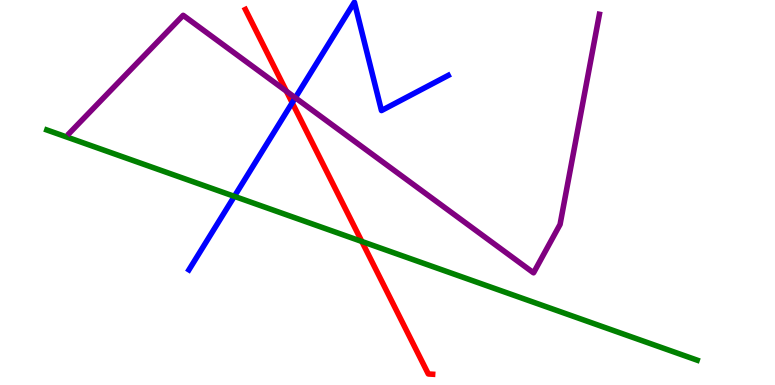[{'lines': ['blue', 'red'], 'intersections': [{'x': 3.77, 'y': 7.33}]}, {'lines': ['green', 'red'], 'intersections': [{'x': 4.67, 'y': 3.73}]}, {'lines': ['purple', 'red'], 'intersections': [{'x': 3.7, 'y': 7.63}]}, {'lines': ['blue', 'green'], 'intersections': [{'x': 3.02, 'y': 4.9}]}, {'lines': ['blue', 'purple'], 'intersections': [{'x': 3.81, 'y': 7.46}]}, {'lines': ['green', 'purple'], 'intersections': []}]